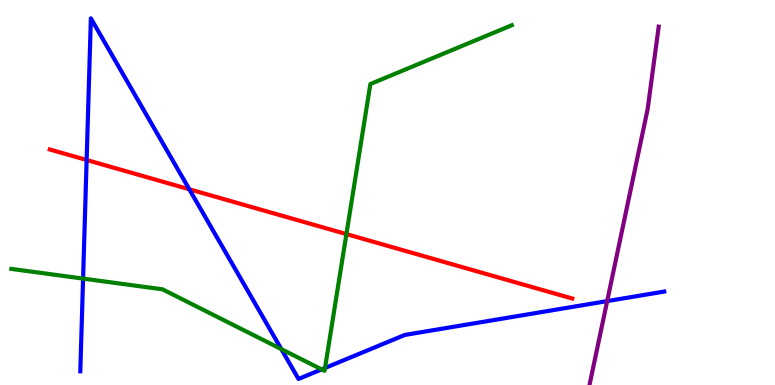[{'lines': ['blue', 'red'], 'intersections': [{'x': 1.12, 'y': 5.84}, {'x': 2.44, 'y': 5.08}]}, {'lines': ['green', 'red'], 'intersections': [{'x': 4.47, 'y': 3.92}]}, {'lines': ['purple', 'red'], 'intersections': []}, {'lines': ['blue', 'green'], 'intersections': [{'x': 1.07, 'y': 2.76}, {'x': 3.63, 'y': 0.932}, {'x': 4.15, 'y': 0.406}, {'x': 4.19, 'y': 0.442}]}, {'lines': ['blue', 'purple'], 'intersections': [{'x': 7.83, 'y': 2.18}]}, {'lines': ['green', 'purple'], 'intersections': []}]